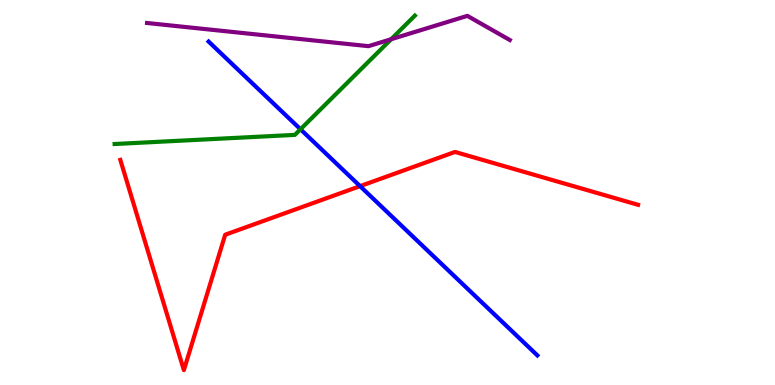[{'lines': ['blue', 'red'], 'intersections': [{'x': 4.65, 'y': 5.17}]}, {'lines': ['green', 'red'], 'intersections': []}, {'lines': ['purple', 'red'], 'intersections': []}, {'lines': ['blue', 'green'], 'intersections': [{'x': 3.88, 'y': 6.64}]}, {'lines': ['blue', 'purple'], 'intersections': []}, {'lines': ['green', 'purple'], 'intersections': [{'x': 5.05, 'y': 8.98}]}]